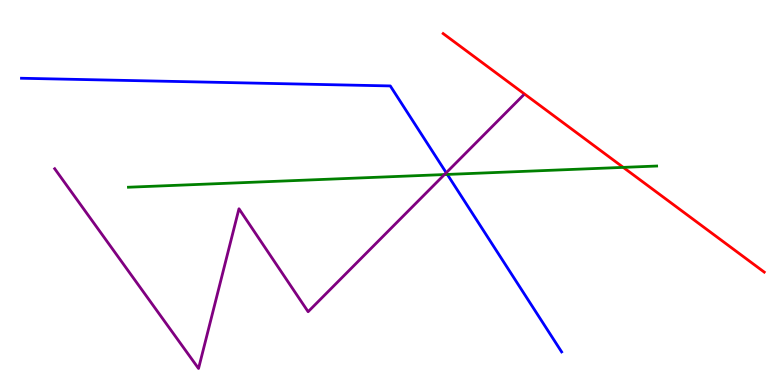[{'lines': ['blue', 'red'], 'intersections': []}, {'lines': ['green', 'red'], 'intersections': [{'x': 8.04, 'y': 5.65}]}, {'lines': ['purple', 'red'], 'intersections': []}, {'lines': ['blue', 'green'], 'intersections': [{'x': 5.77, 'y': 5.47}]}, {'lines': ['blue', 'purple'], 'intersections': [{'x': 5.76, 'y': 5.51}]}, {'lines': ['green', 'purple'], 'intersections': [{'x': 5.73, 'y': 5.47}]}]